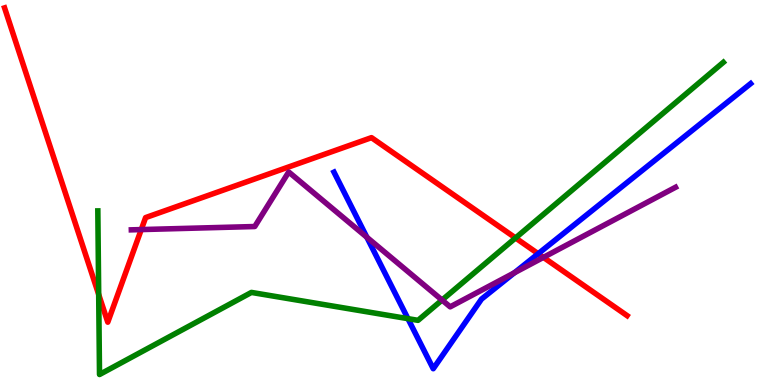[{'lines': ['blue', 'red'], 'intersections': [{'x': 6.94, 'y': 3.41}]}, {'lines': ['green', 'red'], 'intersections': [{'x': 1.27, 'y': 2.35}, {'x': 6.65, 'y': 3.82}]}, {'lines': ['purple', 'red'], 'intersections': [{'x': 1.82, 'y': 4.04}, {'x': 7.01, 'y': 3.32}]}, {'lines': ['blue', 'green'], 'intersections': [{'x': 5.26, 'y': 1.72}]}, {'lines': ['blue', 'purple'], 'intersections': [{'x': 4.73, 'y': 3.84}, {'x': 6.64, 'y': 2.92}]}, {'lines': ['green', 'purple'], 'intersections': [{'x': 5.7, 'y': 2.21}]}]